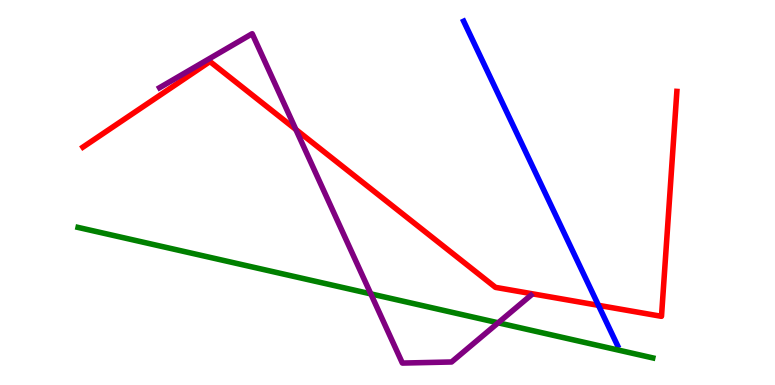[{'lines': ['blue', 'red'], 'intersections': [{'x': 7.72, 'y': 2.07}]}, {'lines': ['green', 'red'], 'intersections': []}, {'lines': ['purple', 'red'], 'intersections': [{'x': 3.82, 'y': 6.64}]}, {'lines': ['blue', 'green'], 'intersections': []}, {'lines': ['blue', 'purple'], 'intersections': []}, {'lines': ['green', 'purple'], 'intersections': [{'x': 4.78, 'y': 2.37}, {'x': 6.43, 'y': 1.62}]}]